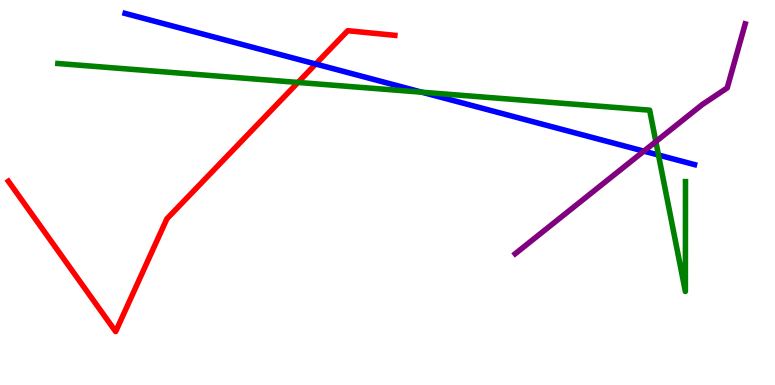[{'lines': ['blue', 'red'], 'intersections': [{'x': 4.07, 'y': 8.34}]}, {'lines': ['green', 'red'], 'intersections': [{'x': 3.85, 'y': 7.86}]}, {'lines': ['purple', 'red'], 'intersections': []}, {'lines': ['blue', 'green'], 'intersections': [{'x': 5.44, 'y': 7.61}, {'x': 8.5, 'y': 5.97}]}, {'lines': ['blue', 'purple'], 'intersections': [{'x': 8.31, 'y': 6.07}]}, {'lines': ['green', 'purple'], 'intersections': [{'x': 8.46, 'y': 6.32}]}]